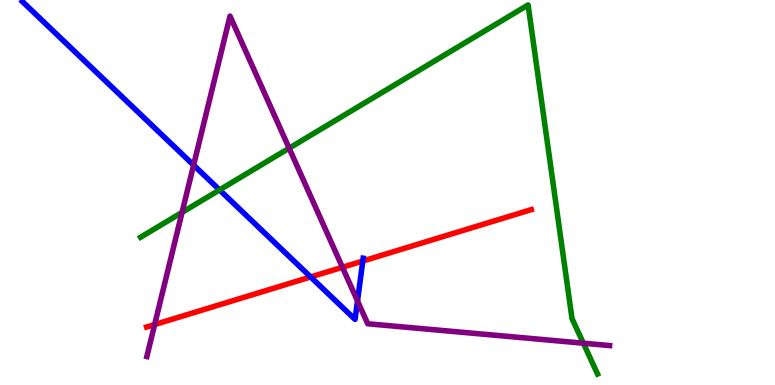[{'lines': ['blue', 'red'], 'intersections': [{'x': 4.01, 'y': 2.81}, {'x': 4.68, 'y': 3.22}]}, {'lines': ['green', 'red'], 'intersections': []}, {'lines': ['purple', 'red'], 'intersections': [{'x': 2.0, 'y': 1.57}, {'x': 4.42, 'y': 3.06}]}, {'lines': ['blue', 'green'], 'intersections': [{'x': 2.83, 'y': 5.07}]}, {'lines': ['blue', 'purple'], 'intersections': [{'x': 2.5, 'y': 5.71}, {'x': 4.61, 'y': 2.18}]}, {'lines': ['green', 'purple'], 'intersections': [{'x': 2.35, 'y': 4.48}, {'x': 3.73, 'y': 6.15}, {'x': 7.53, 'y': 1.09}]}]